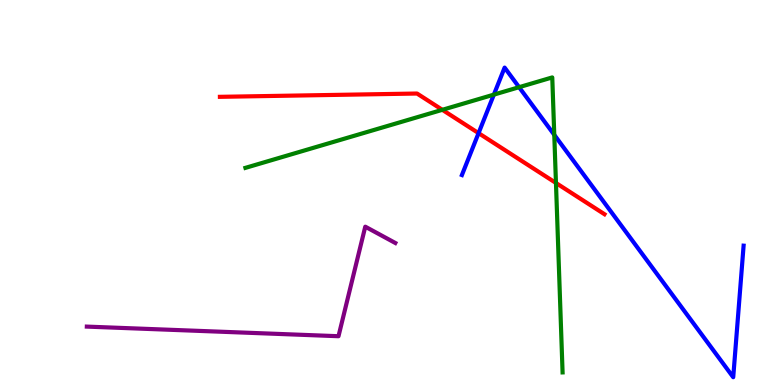[{'lines': ['blue', 'red'], 'intersections': [{'x': 6.18, 'y': 6.54}]}, {'lines': ['green', 'red'], 'intersections': [{'x': 5.71, 'y': 7.15}, {'x': 7.17, 'y': 5.25}]}, {'lines': ['purple', 'red'], 'intersections': []}, {'lines': ['blue', 'green'], 'intersections': [{'x': 6.37, 'y': 7.54}, {'x': 6.7, 'y': 7.74}, {'x': 7.15, 'y': 6.5}]}, {'lines': ['blue', 'purple'], 'intersections': []}, {'lines': ['green', 'purple'], 'intersections': []}]